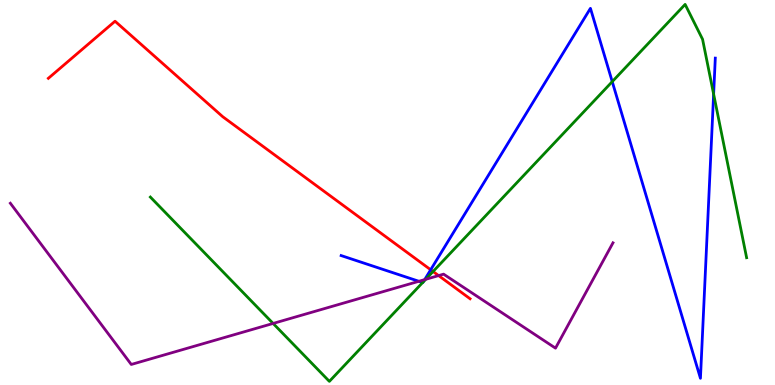[{'lines': ['blue', 'red'], 'intersections': [{'x': 5.56, 'y': 2.99}]}, {'lines': ['green', 'red'], 'intersections': [{'x': 5.59, 'y': 2.95}]}, {'lines': ['purple', 'red'], 'intersections': [{'x': 5.66, 'y': 2.84}]}, {'lines': ['blue', 'green'], 'intersections': [{'x': 5.45, 'y': 2.66}, {'x': 5.46, 'y': 2.68}, {'x': 7.9, 'y': 7.88}, {'x': 9.21, 'y': 7.56}]}, {'lines': ['blue', 'purple'], 'intersections': [{'x': 5.41, 'y': 2.69}, {'x': 5.48, 'y': 2.74}]}, {'lines': ['green', 'purple'], 'intersections': [{'x': 3.52, 'y': 1.6}, {'x': 5.49, 'y': 2.74}]}]